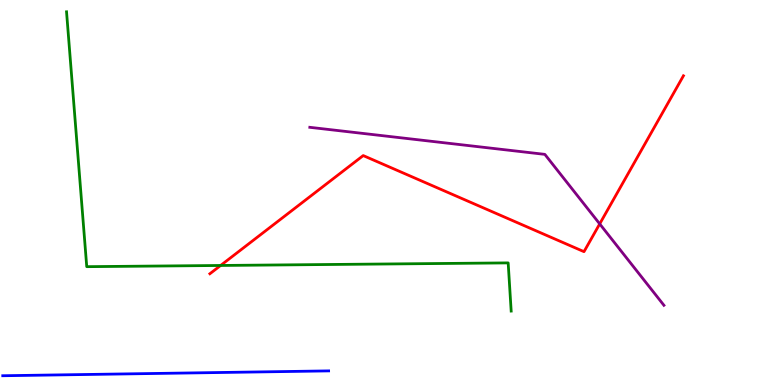[{'lines': ['blue', 'red'], 'intersections': []}, {'lines': ['green', 'red'], 'intersections': [{'x': 2.85, 'y': 3.1}]}, {'lines': ['purple', 'red'], 'intersections': [{'x': 7.74, 'y': 4.18}]}, {'lines': ['blue', 'green'], 'intersections': []}, {'lines': ['blue', 'purple'], 'intersections': []}, {'lines': ['green', 'purple'], 'intersections': []}]